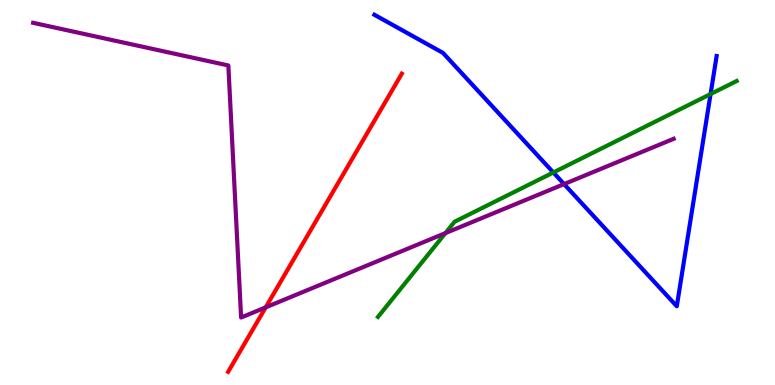[{'lines': ['blue', 'red'], 'intersections': []}, {'lines': ['green', 'red'], 'intersections': []}, {'lines': ['purple', 'red'], 'intersections': [{'x': 3.43, 'y': 2.02}]}, {'lines': ['blue', 'green'], 'intersections': [{'x': 7.14, 'y': 5.52}, {'x': 9.17, 'y': 7.56}]}, {'lines': ['blue', 'purple'], 'intersections': [{'x': 7.28, 'y': 5.22}]}, {'lines': ['green', 'purple'], 'intersections': [{'x': 5.75, 'y': 3.95}]}]